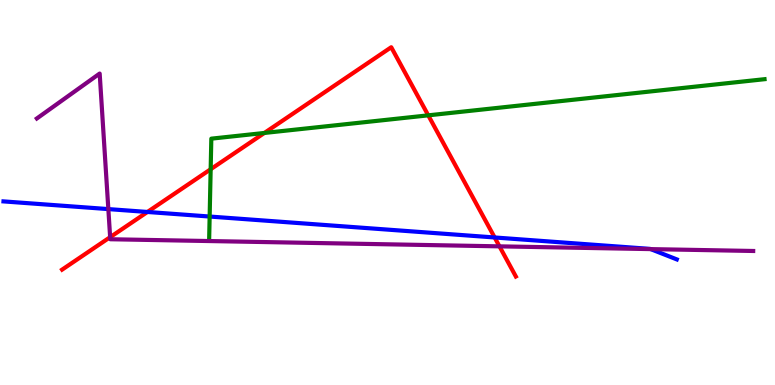[{'lines': ['blue', 'red'], 'intersections': [{'x': 1.9, 'y': 4.49}, {'x': 6.38, 'y': 3.83}]}, {'lines': ['green', 'red'], 'intersections': [{'x': 2.72, 'y': 5.6}, {'x': 3.41, 'y': 6.55}, {'x': 5.53, 'y': 7.0}]}, {'lines': ['purple', 'red'], 'intersections': [{'x': 1.42, 'y': 3.84}, {'x': 6.44, 'y': 3.6}]}, {'lines': ['blue', 'green'], 'intersections': [{'x': 2.71, 'y': 4.38}]}, {'lines': ['blue', 'purple'], 'intersections': [{'x': 1.4, 'y': 4.57}, {'x': 8.4, 'y': 3.53}]}, {'lines': ['green', 'purple'], 'intersections': []}]